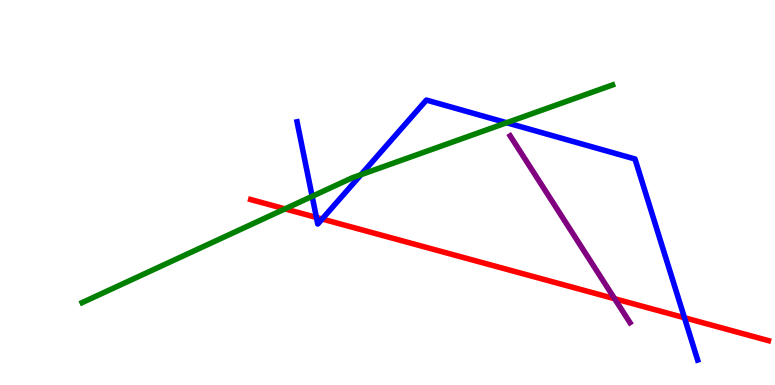[{'lines': ['blue', 'red'], 'intersections': [{'x': 4.08, 'y': 4.35}, {'x': 4.16, 'y': 4.31}, {'x': 8.83, 'y': 1.75}]}, {'lines': ['green', 'red'], 'intersections': [{'x': 3.68, 'y': 4.57}]}, {'lines': ['purple', 'red'], 'intersections': [{'x': 7.93, 'y': 2.24}]}, {'lines': ['blue', 'green'], 'intersections': [{'x': 4.03, 'y': 4.9}, {'x': 4.66, 'y': 5.46}, {'x': 6.54, 'y': 6.81}]}, {'lines': ['blue', 'purple'], 'intersections': []}, {'lines': ['green', 'purple'], 'intersections': []}]